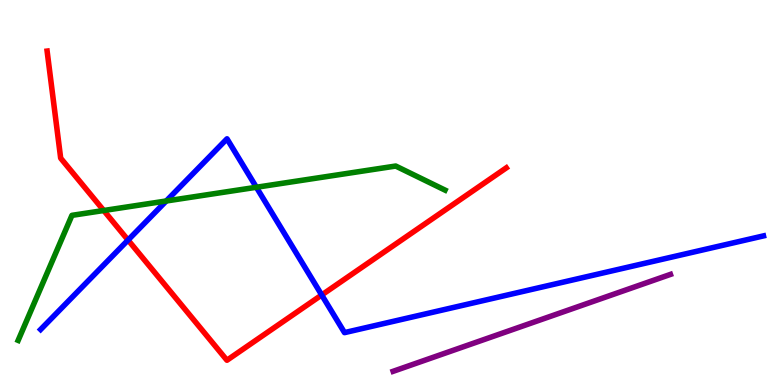[{'lines': ['blue', 'red'], 'intersections': [{'x': 1.65, 'y': 3.76}, {'x': 4.15, 'y': 2.34}]}, {'lines': ['green', 'red'], 'intersections': [{'x': 1.34, 'y': 4.53}]}, {'lines': ['purple', 'red'], 'intersections': []}, {'lines': ['blue', 'green'], 'intersections': [{'x': 2.15, 'y': 4.78}, {'x': 3.31, 'y': 5.14}]}, {'lines': ['blue', 'purple'], 'intersections': []}, {'lines': ['green', 'purple'], 'intersections': []}]